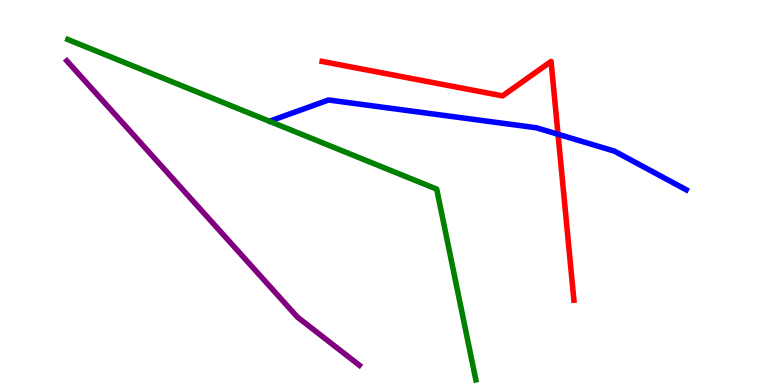[{'lines': ['blue', 'red'], 'intersections': [{'x': 7.2, 'y': 6.51}]}, {'lines': ['green', 'red'], 'intersections': []}, {'lines': ['purple', 'red'], 'intersections': []}, {'lines': ['blue', 'green'], 'intersections': []}, {'lines': ['blue', 'purple'], 'intersections': []}, {'lines': ['green', 'purple'], 'intersections': []}]